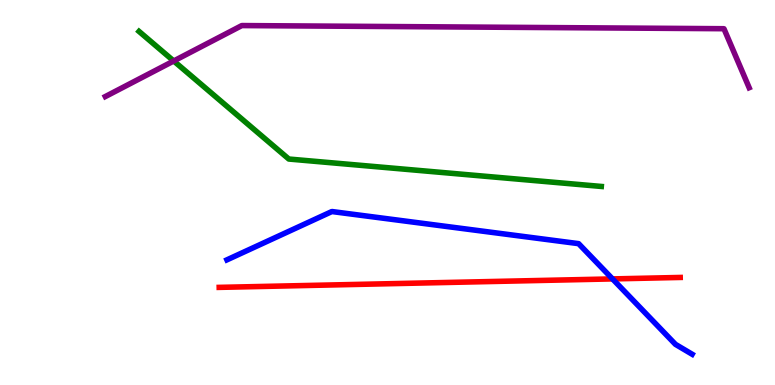[{'lines': ['blue', 'red'], 'intersections': [{'x': 7.9, 'y': 2.76}]}, {'lines': ['green', 'red'], 'intersections': []}, {'lines': ['purple', 'red'], 'intersections': []}, {'lines': ['blue', 'green'], 'intersections': []}, {'lines': ['blue', 'purple'], 'intersections': []}, {'lines': ['green', 'purple'], 'intersections': [{'x': 2.24, 'y': 8.42}]}]